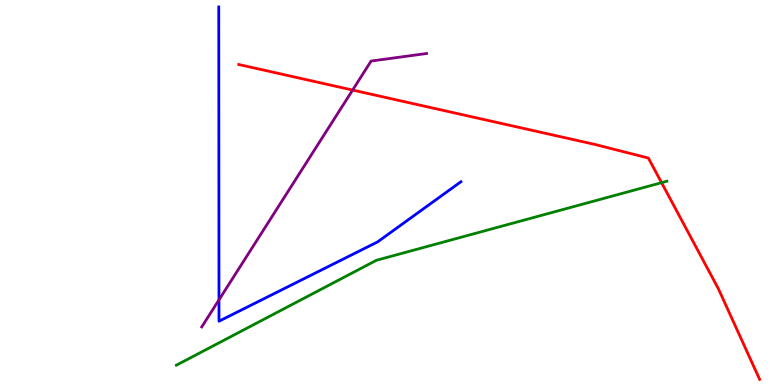[{'lines': ['blue', 'red'], 'intersections': []}, {'lines': ['green', 'red'], 'intersections': [{'x': 8.54, 'y': 5.26}]}, {'lines': ['purple', 'red'], 'intersections': [{'x': 4.55, 'y': 7.66}]}, {'lines': ['blue', 'green'], 'intersections': []}, {'lines': ['blue', 'purple'], 'intersections': [{'x': 2.83, 'y': 2.21}]}, {'lines': ['green', 'purple'], 'intersections': []}]